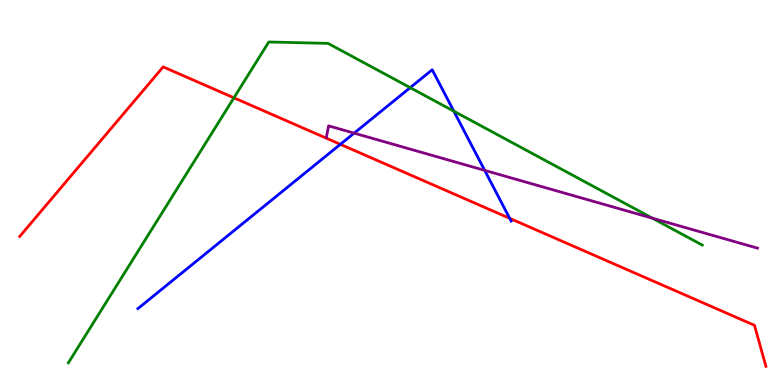[{'lines': ['blue', 'red'], 'intersections': [{'x': 4.39, 'y': 6.25}, {'x': 6.58, 'y': 4.33}]}, {'lines': ['green', 'red'], 'intersections': [{'x': 3.02, 'y': 7.46}]}, {'lines': ['purple', 'red'], 'intersections': []}, {'lines': ['blue', 'green'], 'intersections': [{'x': 5.29, 'y': 7.72}, {'x': 5.86, 'y': 7.11}]}, {'lines': ['blue', 'purple'], 'intersections': [{'x': 4.57, 'y': 6.54}, {'x': 6.25, 'y': 5.58}]}, {'lines': ['green', 'purple'], 'intersections': [{'x': 8.42, 'y': 4.33}]}]